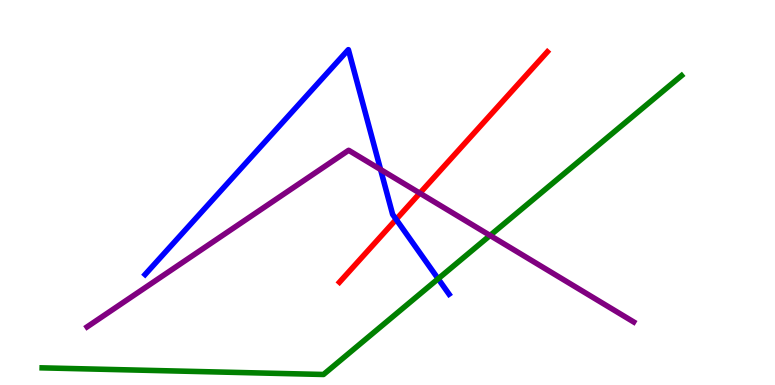[{'lines': ['blue', 'red'], 'intersections': [{'x': 5.11, 'y': 4.3}]}, {'lines': ['green', 'red'], 'intersections': []}, {'lines': ['purple', 'red'], 'intersections': [{'x': 5.42, 'y': 4.98}]}, {'lines': ['blue', 'green'], 'intersections': [{'x': 5.65, 'y': 2.76}]}, {'lines': ['blue', 'purple'], 'intersections': [{'x': 4.91, 'y': 5.6}]}, {'lines': ['green', 'purple'], 'intersections': [{'x': 6.32, 'y': 3.88}]}]